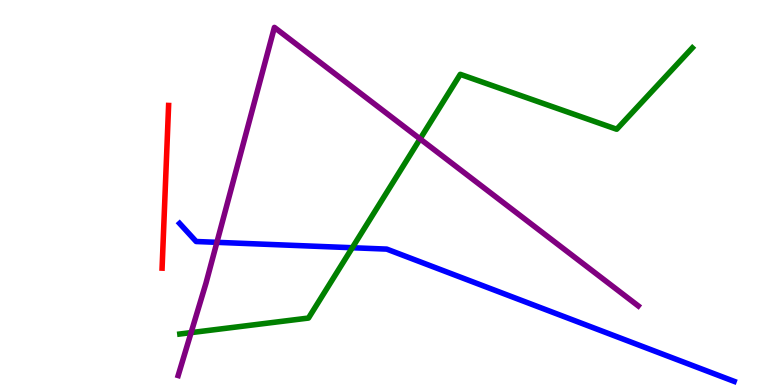[{'lines': ['blue', 'red'], 'intersections': []}, {'lines': ['green', 'red'], 'intersections': []}, {'lines': ['purple', 'red'], 'intersections': []}, {'lines': ['blue', 'green'], 'intersections': [{'x': 4.55, 'y': 3.57}]}, {'lines': ['blue', 'purple'], 'intersections': [{'x': 2.8, 'y': 3.71}]}, {'lines': ['green', 'purple'], 'intersections': [{'x': 2.47, 'y': 1.36}, {'x': 5.42, 'y': 6.39}]}]